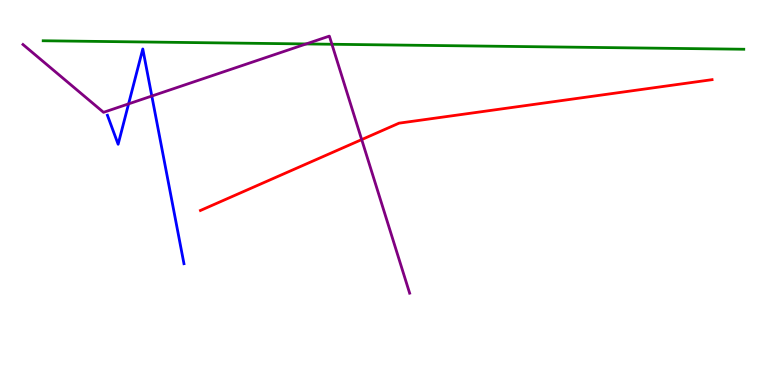[{'lines': ['blue', 'red'], 'intersections': []}, {'lines': ['green', 'red'], 'intersections': []}, {'lines': ['purple', 'red'], 'intersections': [{'x': 4.67, 'y': 6.37}]}, {'lines': ['blue', 'green'], 'intersections': []}, {'lines': ['blue', 'purple'], 'intersections': [{'x': 1.66, 'y': 7.3}, {'x': 1.96, 'y': 7.51}]}, {'lines': ['green', 'purple'], 'intersections': [{'x': 3.95, 'y': 8.86}, {'x': 4.28, 'y': 8.85}]}]